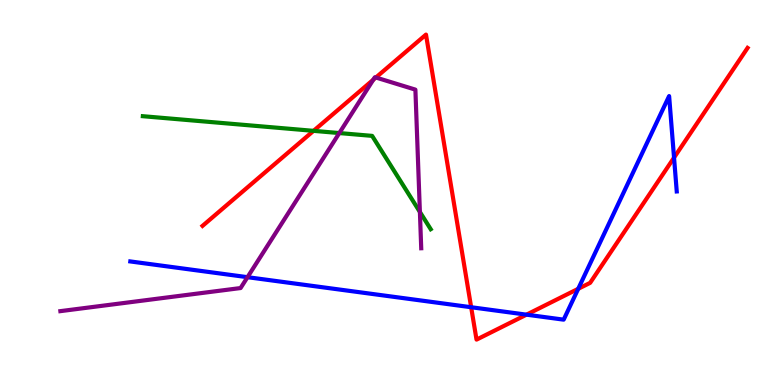[{'lines': ['blue', 'red'], 'intersections': [{'x': 6.08, 'y': 2.02}, {'x': 6.79, 'y': 1.83}, {'x': 7.46, 'y': 2.5}, {'x': 8.7, 'y': 5.91}]}, {'lines': ['green', 'red'], 'intersections': [{'x': 4.05, 'y': 6.6}]}, {'lines': ['purple', 'red'], 'intersections': [{'x': 4.82, 'y': 7.93}, {'x': 4.85, 'y': 7.99}]}, {'lines': ['blue', 'green'], 'intersections': []}, {'lines': ['blue', 'purple'], 'intersections': [{'x': 3.19, 'y': 2.8}]}, {'lines': ['green', 'purple'], 'intersections': [{'x': 4.38, 'y': 6.54}, {'x': 5.42, 'y': 4.49}]}]